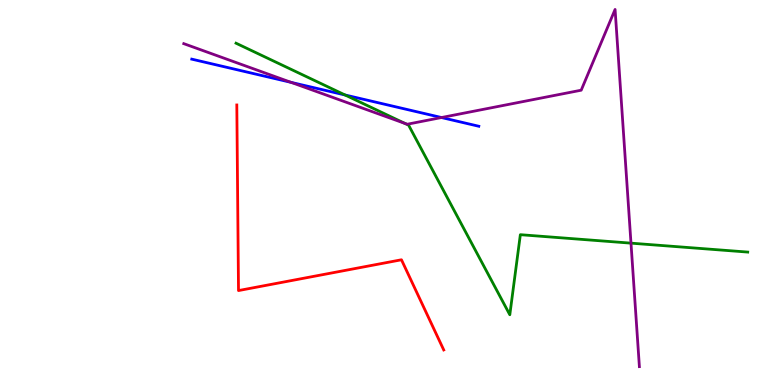[{'lines': ['blue', 'red'], 'intersections': []}, {'lines': ['green', 'red'], 'intersections': []}, {'lines': ['purple', 'red'], 'intersections': []}, {'lines': ['blue', 'green'], 'intersections': [{'x': 4.45, 'y': 7.53}]}, {'lines': ['blue', 'purple'], 'intersections': [{'x': 3.76, 'y': 7.86}, {'x': 5.7, 'y': 6.95}]}, {'lines': ['green', 'purple'], 'intersections': [{'x': 5.23, 'y': 6.79}, {'x': 8.14, 'y': 3.68}]}]